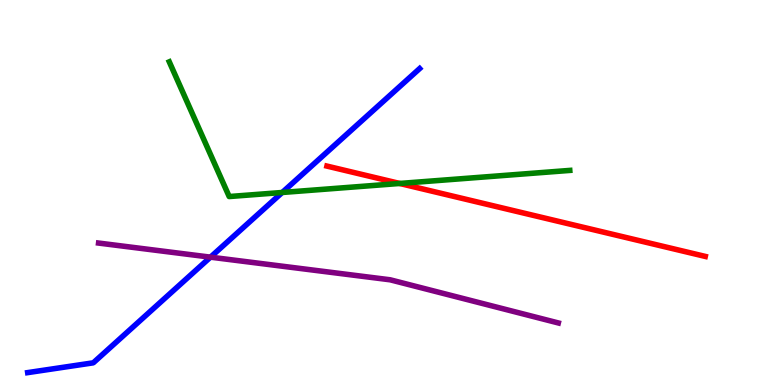[{'lines': ['blue', 'red'], 'intersections': []}, {'lines': ['green', 'red'], 'intersections': [{'x': 5.16, 'y': 5.23}]}, {'lines': ['purple', 'red'], 'intersections': []}, {'lines': ['blue', 'green'], 'intersections': [{'x': 3.64, 'y': 5.0}]}, {'lines': ['blue', 'purple'], 'intersections': [{'x': 2.72, 'y': 3.32}]}, {'lines': ['green', 'purple'], 'intersections': []}]